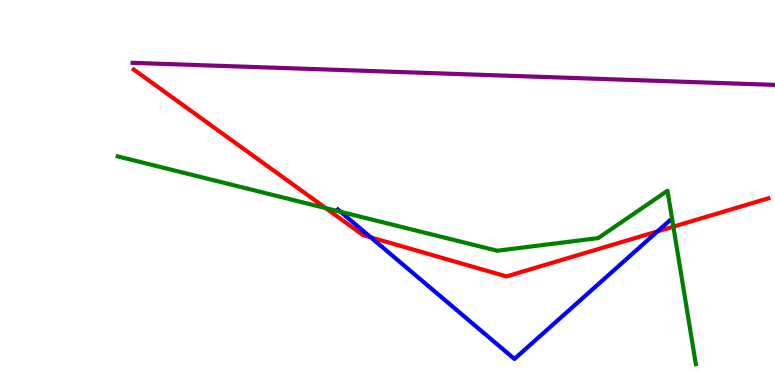[{'lines': ['blue', 'red'], 'intersections': [{'x': 4.78, 'y': 3.83}, {'x': 8.48, 'y': 3.99}]}, {'lines': ['green', 'red'], 'intersections': [{'x': 4.2, 'y': 4.6}, {'x': 8.69, 'y': 4.11}]}, {'lines': ['purple', 'red'], 'intersections': []}, {'lines': ['blue', 'green'], 'intersections': [{'x': 4.39, 'y': 4.5}]}, {'lines': ['blue', 'purple'], 'intersections': []}, {'lines': ['green', 'purple'], 'intersections': []}]